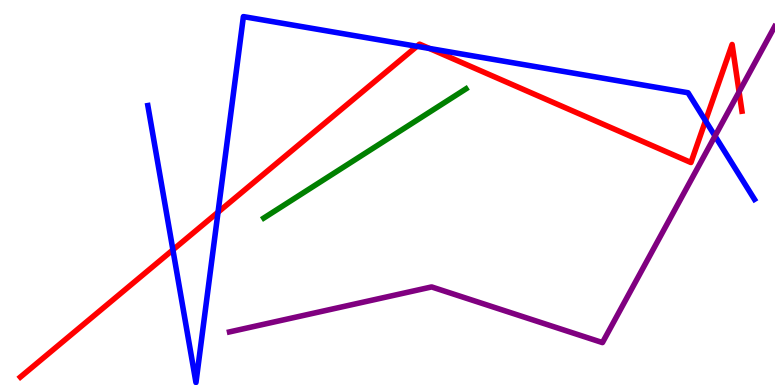[{'lines': ['blue', 'red'], 'intersections': [{'x': 2.23, 'y': 3.51}, {'x': 2.81, 'y': 4.49}, {'x': 5.38, 'y': 8.8}, {'x': 5.54, 'y': 8.74}, {'x': 9.1, 'y': 6.86}]}, {'lines': ['green', 'red'], 'intersections': []}, {'lines': ['purple', 'red'], 'intersections': [{'x': 9.54, 'y': 7.61}]}, {'lines': ['blue', 'green'], 'intersections': []}, {'lines': ['blue', 'purple'], 'intersections': [{'x': 9.23, 'y': 6.47}]}, {'lines': ['green', 'purple'], 'intersections': []}]